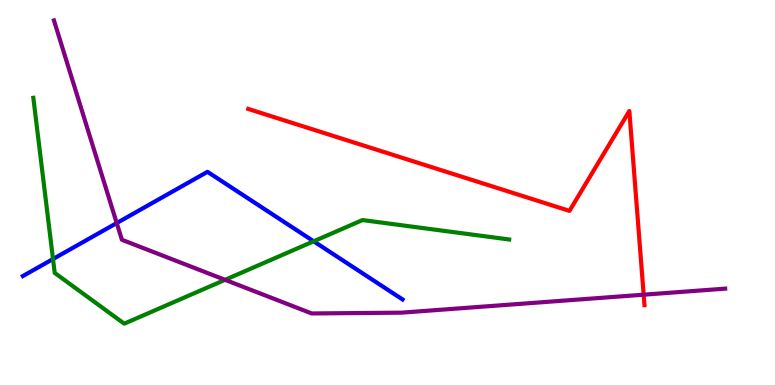[{'lines': ['blue', 'red'], 'intersections': []}, {'lines': ['green', 'red'], 'intersections': []}, {'lines': ['purple', 'red'], 'intersections': [{'x': 8.31, 'y': 2.35}]}, {'lines': ['blue', 'green'], 'intersections': [{'x': 0.684, 'y': 3.27}, {'x': 4.05, 'y': 3.73}]}, {'lines': ['blue', 'purple'], 'intersections': [{'x': 1.51, 'y': 4.21}]}, {'lines': ['green', 'purple'], 'intersections': [{'x': 2.9, 'y': 2.73}]}]